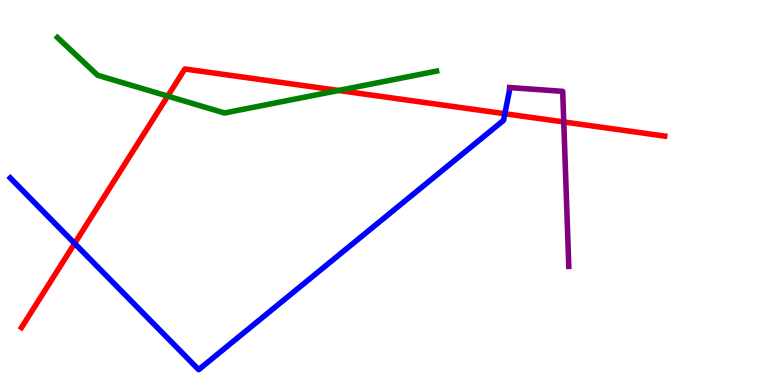[{'lines': ['blue', 'red'], 'intersections': [{'x': 0.963, 'y': 3.68}, {'x': 6.51, 'y': 7.05}]}, {'lines': ['green', 'red'], 'intersections': [{'x': 2.16, 'y': 7.5}, {'x': 4.37, 'y': 7.65}]}, {'lines': ['purple', 'red'], 'intersections': [{'x': 7.27, 'y': 6.83}]}, {'lines': ['blue', 'green'], 'intersections': []}, {'lines': ['blue', 'purple'], 'intersections': []}, {'lines': ['green', 'purple'], 'intersections': []}]